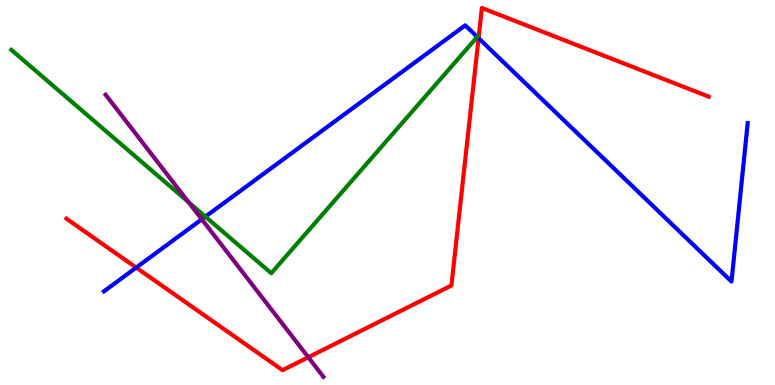[{'lines': ['blue', 'red'], 'intersections': [{'x': 1.76, 'y': 3.05}, {'x': 6.18, 'y': 9.01}]}, {'lines': ['green', 'red'], 'intersections': []}, {'lines': ['purple', 'red'], 'intersections': [{'x': 3.98, 'y': 0.72}]}, {'lines': ['blue', 'green'], 'intersections': [{'x': 2.65, 'y': 4.37}, {'x': 6.16, 'y': 9.04}]}, {'lines': ['blue', 'purple'], 'intersections': [{'x': 2.6, 'y': 4.3}]}, {'lines': ['green', 'purple'], 'intersections': [{'x': 2.43, 'y': 4.75}]}]